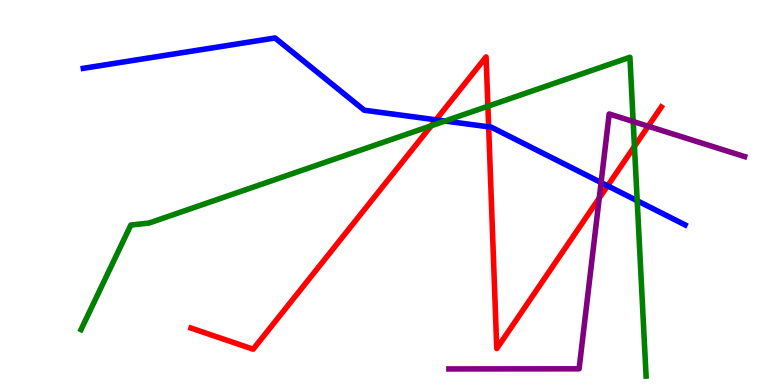[{'lines': ['blue', 'red'], 'intersections': [{'x': 5.63, 'y': 6.89}, {'x': 6.31, 'y': 6.71}, {'x': 7.84, 'y': 5.17}]}, {'lines': ['green', 'red'], 'intersections': [{'x': 5.56, 'y': 6.73}, {'x': 6.3, 'y': 7.24}, {'x': 8.19, 'y': 6.2}]}, {'lines': ['purple', 'red'], 'intersections': [{'x': 7.73, 'y': 4.85}, {'x': 8.36, 'y': 6.72}]}, {'lines': ['blue', 'green'], 'intersections': [{'x': 5.74, 'y': 6.86}, {'x': 8.22, 'y': 4.79}]}, {'lines': ['blue', 'purple'], 'intersections': [{'x': 7.76, 'y': 5.26}]}, {'lines': ['green', 'purple'], 'intersections': [{'x': 8.17, 'y': 6.84}]}]